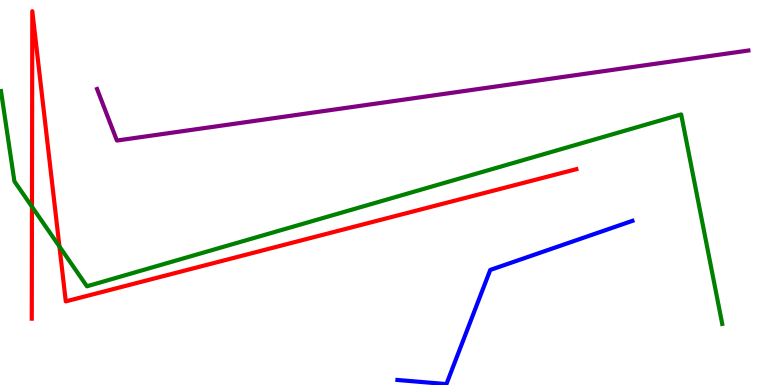[{'lines': ['blue', 'red'], 'intersections': []}, {'lines': ['green', 'red'], 'intersections': [{'x': 0.412, 'y': 4.63}, {'x': 0.767, 'y': 3.6}]}, {'lines': ['purple', 'red'], 'intersections': []}, {'lines': ['blue', 'green'], 'intersections': []}, {'lines': ['blue', 'purple'], 'intersections': []}, {'lines': ['green', 'purple'], 'intersections': []}]